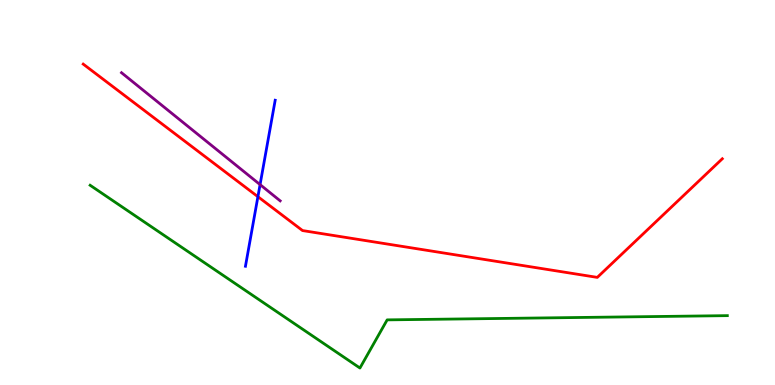[{'lines': ['blue', 'red'], 'intersections': [{'x': 3.33, 'y': 4.89}]}, {'lines': ['green', 'red'], 'intersections': []}, {'lines': ['purple', 'red'], 'intersections': []}, {'lines': ['blue', 'green'], 'intersections': []}, {'lines': ['blue', 'purple'], 'intersections': [{'x': 3.36, 'y': 5.2}]}, {'lines': ['green', 'purple'], 'intersections': []}]